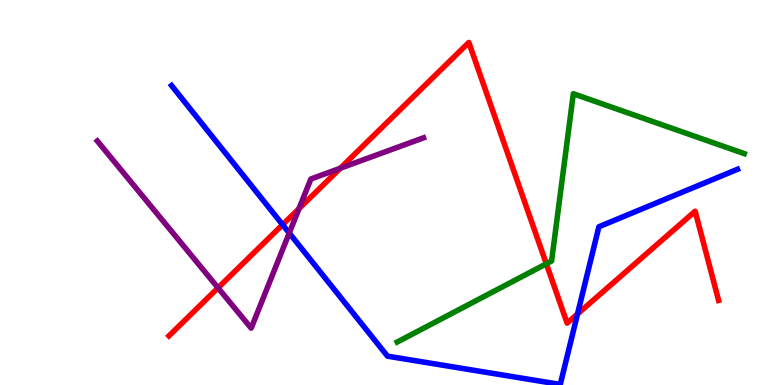[{'lines': ['blue', 'red'], 'intersections': [{'x': 3.65, 'y': 4.16}, {'x': 7.45, 'y': 1.84}]}, {'lines': ['green', 'red'], 'intersections': [{'x': 7.05, 'y': 3.15}]}, {'lines': ['purple', 'red'], 'intersections': [{'x': 2.81, 'y': 2.52}, {'x': 3.86, 'y': 4.58}, {'x': 4.39, 'y': 5.63}]}, {'lines': ['blue', 'green'], 'intersections': []}, {'lines': ['blue', 'purple'], 'intersections': [{'x': 3.73, 'y': 3.95}]}, {'lines': ['green', 'purple'], 'intersections': []}]